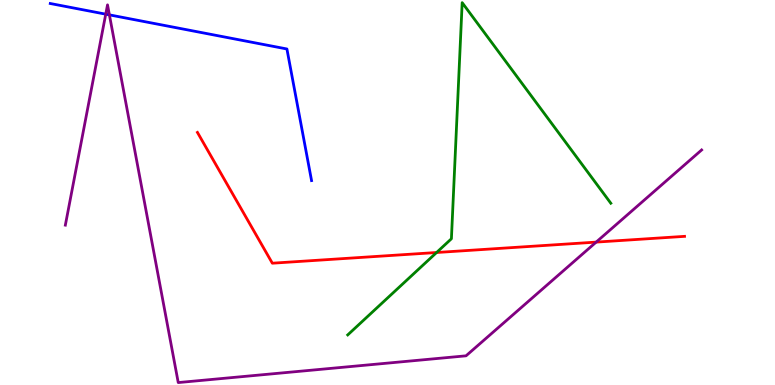[{'lines': ['blue', 'red'], 'intersections': []}, {'lines': ['green', 'red'], 'intersections': [{'x': 5.63, 'y': 3.44}]}, {'lines': ['purple', 'red'], 'intersections': [{'x': 7.69, 'y': 3.71}]}, {'lines': ['blue', 'green'], 'intersections': []}, {'lines': ['blue', 'purple'], 'intersections': [{'x': 1.36, 'y': 9.63}, {'x': 1.41, 'y': 9.61}]}, {'lines': ['green', 'purple'], 'intersections': []}]